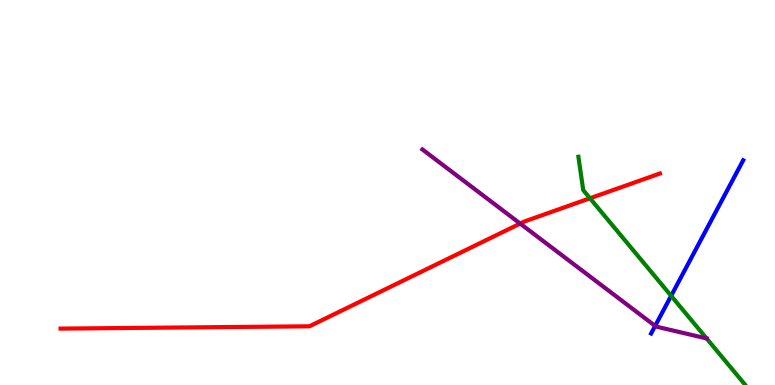[{'lines': ['blue', 'red'], 'intersections': []}, {'lines': ['green', 'red'], 'intersections': [{'x': 7.61, 'y': 4.85}]}, {'lines': ['purple', 'red'], 'intersections': [{'x': 6.71, 'y': 4.19}]}, {'lines': ['blue', 'green'], 'intersections': [{'x': 8.66, 'y': 2.32}]}, {'lines': ['blue', 'purple'], 'intersections': [{'x': 8.45, 'y': 1.53}]}, {'lines': ['green', 'purple'], 'intersections': [{'x': 9.12, 'y': 1.21}]}]